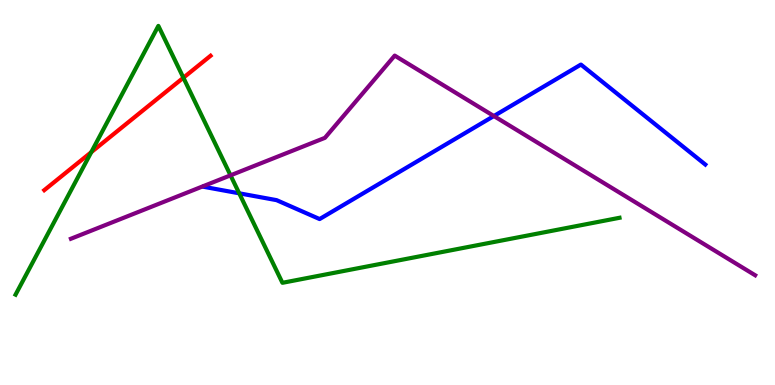[{'lines': ['blue', 'red'], 'intersections': []}, {'lines': ['green', 'red'], 'intersections': [{'x': 1.18, 'y': 6.05}, {'x': 2.37, 'y': 7.98}]}, {'lines': ['purple', 'red'], 'intersections': []}, {'lines': ['blue', 'green'], 'intersections': [{'x': 3.09, 'y': 4.98}]}, {'lines': ['blue', 'purple'], 'intersections': [{'x': 6.37, 'y': 6.99}]}, {'lines': ['green', 'purple'], 'intersections': [{'x': 2.97, 'y': 5.45}]}]